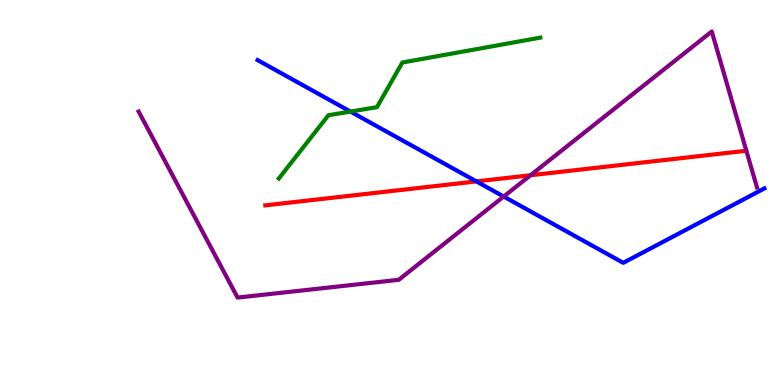[{'lines': ['blue', 'red'], 'intersections': [{'x': 6.15, 'y': 5.29}]}, {'lines': ['green', 'red'], 'intersections': []}, {'lines': ['purple', 'red'], 'intersections': [{'x': 6.85, 'y': 5.45}]}, {'lines': ['blue', 'green'], 'intersections': [{'x': 4.52, 'y': 7.1}]}, {'lines': ['blue', 'purple'], 'intersections': [{'x': 6.5, 'y': 4.9}]}, {'lines': ['green', 'purple'], 'intersections': []}]